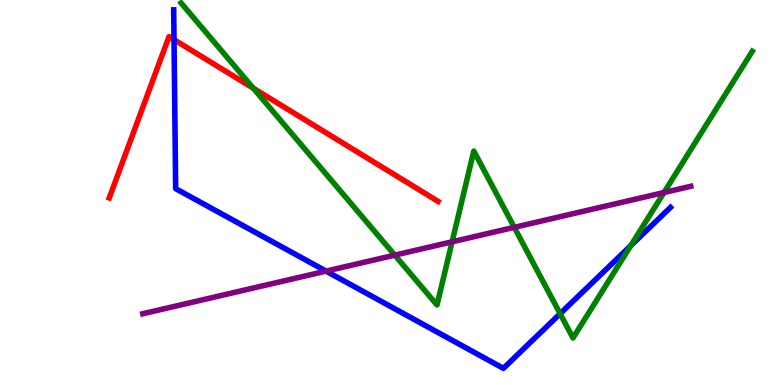[{'lines': ['blue', 'red'], 'intersections': [{'x': 2.25, 'y': 8.97}]}, {'lines': ['green', 'red'], 'intersections': [{'x': 3.27, 'y': 7.71}]}, {'lines': ['purple', 'red'], 'intersections': []}, {'lines': ['blue', 'green'], 'intersections': [{'x': 7.23, 'y': 1.85}, {'x': 8.14, 'y': 3.62}]}, {'lines': ['blue', 'purple'], 'intersections': [{'x': 4.21, 'y': 2.96}]}, {'lines': ['green', 'purple'], 'intersections': [{'x': 5.09, 'y': 3.37}, {'x': 5.83, 'y': 3.72}, {'x': 6.64, 'y': 4.09}, {'x': 8.57, 'y': 5.0}]}]